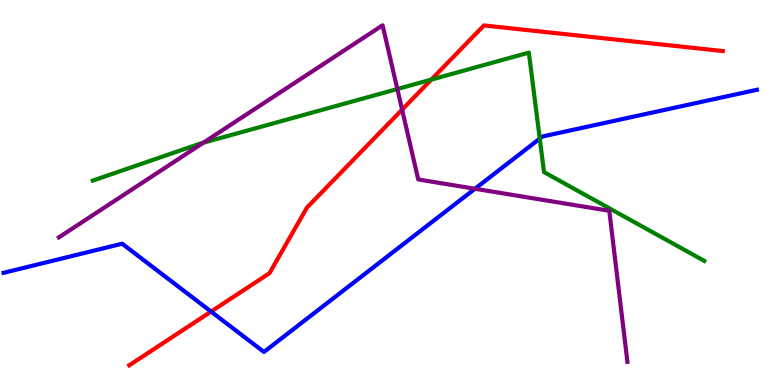[{'lines': ['blue', 'red'], 'intersections': [{'x': 2.72, 'y': 1.91}]}, {'lines': ['green', 'red'], 'intersections': [{'x': 5.56, 'y': 7.93}]}, {'lines': ['purple', 'red'], 'intersections': [{'x': 5.19, 'y': 7.15}]}, {'lines': ['blue', 'green'], 'intersections': [{'x': 6.96, 'y': 6.4}]}, {'lines': ['blue', 'purple'], 'intersections': [{'x': 6.13, 'y': 5.1}]}, {'lines': ['green', 'purple'], 'intersections': [{'x': 2.62, 'y': 6.29}, {'x': 5.13, 'y': 7.69}]}]